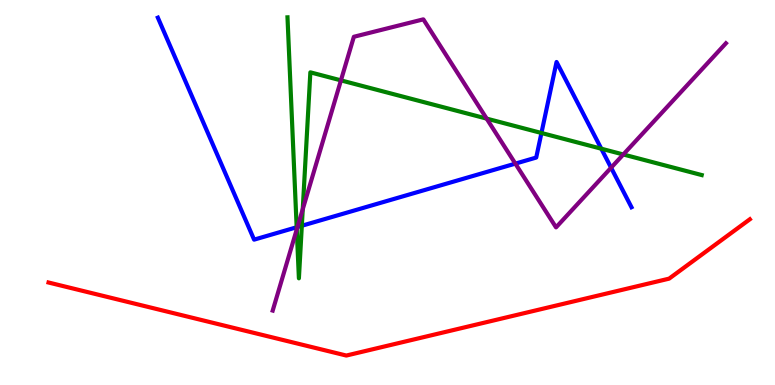[{'lines': ['blue', 'red'], 'intersections': []}, {'lines': ['green', 'red'], 'intersections': []}, {'lines': ['purple', 'red'], 'intersections': []}, {'lines': ['blue', 'green'], 'intersections': [{'x': 3.83, 'y': 4.1}, {'x': 3.89, 'y': 4.14}, {'x': 6.99, 'y': 6.55}, {'x': 7.76, 'y': 6.14}]}, {'lines': ['blue', 'purple'], 'intersections': [{'x': 3.84, 'y': 4.1}, {'x': 6.65, 'y': 5.75}, {'x': 7.89, 'y': 5.64}]}, {'lines': ['green', 'purple'], 'intersections': [{'x': 3.83, 'y': 4.04}, {'x': 3.91, 'y': 4.57}, {'x': 4.4, 'y': 7.91}, {'x': 6.28, 'y': 6.92}, {'x': 8.04, 'y': 5.99}]}]